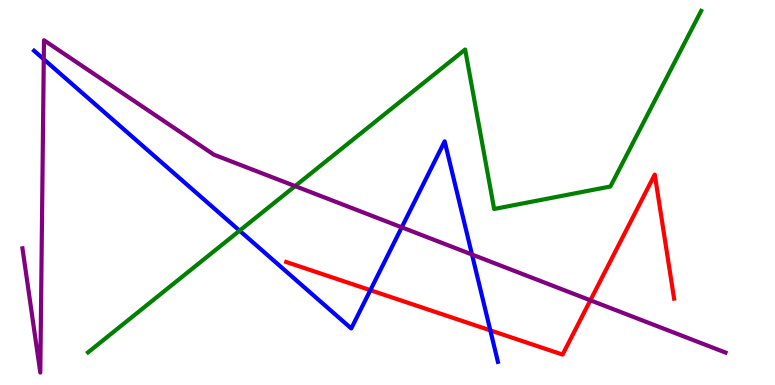[{'lines': ['blue', 'red'], 'intersections': [{'x': 4.78, 'y': 2.46}, {'x': 6.33, 'y': 1.42}]}, {'lines': ['green', 'red'], 'intersections': []}, {'lines': ['purple', 'red'], 'intersections': [{'x': 7.62, 'y': 2.2}]}, {'lines': ['blue', 'green'], 'intersections': [{'x': 3.09, 'y': 4.01}]}, {'lines': ['blue', 'purple'], 'intersections': [{'x': 0.565, 'y': 8.46}, {'x': 5.18, 'y': 4.1}, {'x': 6.09, 'y': 3.39}]}, {'lines': ['green', 'purple'], 'intersections': [{'x': 3.81, 'y': 5.17}]}]